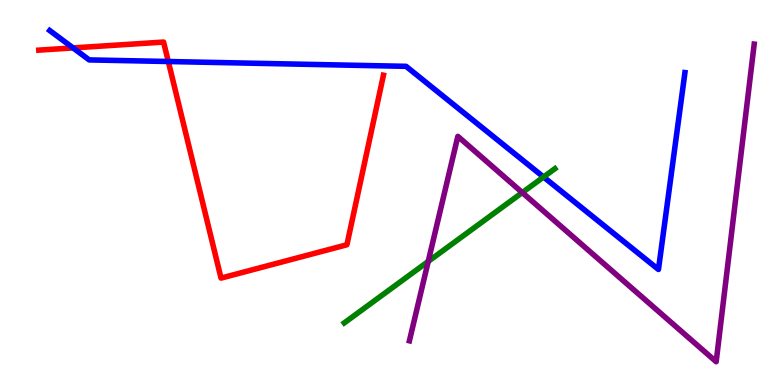[{'lines': ['blue', 'red'], 'intersections': [{'x': 0.943, 'y': 8.76}, {'x': 2.17, 'y': 8.4}]}, {'lines': ['green', 'red'], 'intersections': []}, {'lines': ['purple', 'red'], 'intersections': []}, {'lines': ['blue', 'green'], 'intersections': [{'x': 7.01, 'y': 5.4}]}, {'lines': ['blue', 'purple'], 'intersections': []}, {'lines': ['green', 'purple'], 'intersections': [{'x': 5.53, 'y': 3.21}, {'x': 6.74, 'y': 5.0}]}]